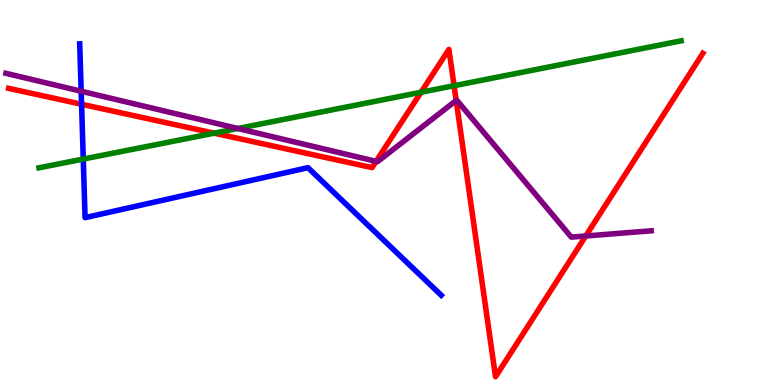[{'lines': ['blue', 'red'], 'intersections': [{'x': 1.05, 'y': 7.29}]}, {'lines': ['green', 'red'], 'intersections': [{'x': 2.76, 'y': 6.54}, {'x': 5.43, 'y': 7.6}, {'x': 5.86, 'y': 7.77}]}, {'lines': ['purple', 'red'], 'intersections': [{'x': 4.85, 'y': 5.81}, {'x': 5.89, 'y': 7.39}, {'x': 7.56, 'y': 3.87}]}, {'lines': ['blue', 'green'], 'intersections': [{'x': 1.07, 'y': 5.87}]}, {'lines': ['blue', 'purple'], 'intersections': [{'x': 1.05, 'y': 7.63}]}, {'lines': ['green', 'purple'], 'intersections': [{'x': 3.07, 'y': 6.66}]}]